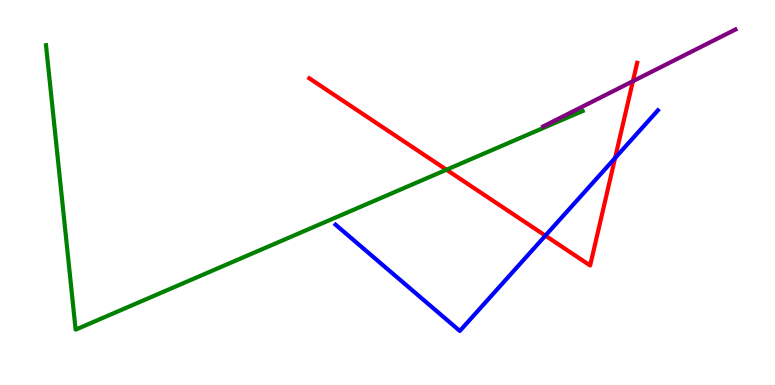[{'lines': ['blue', 'red'], 'intersections': [{'x': 7.04, 'y': 3.88}, {'x': 7.94, 'y': 5.9}]}, {'lines': ['green', 'red'], 'intersections': [{'x': 5.76, 'y': 5.59}]}, {'lines': ['purple', 'red'], 'intersections': [{'x': 8.17, 'y': 7.89}]}, {'lines': ['blue', 'green'], 'intersections': []}, {'lines': ['blue', 'purple'], 'intersections': []}, {'lines': ['green', 'purple'], 'intersections': []}]